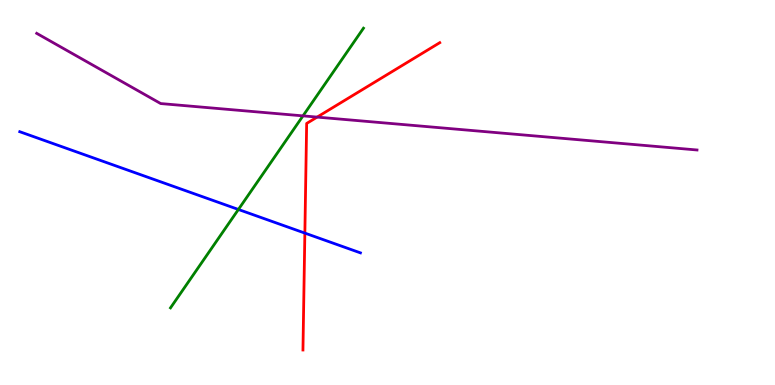[{'lines': ['blue', 'red'], 'intersections': [{'x': 3.93, 'y': 3.95}]}, {'lines': ['green', 'red'], 'intersections': []}, {'lines': ['purple', 'red'], 'intersections': [{'x': 4.09, 'y': 6.96}]}, {'lines': ['blue', 'green'], 'intersections': [{'x': 3.08, 'y': 4.56}]}, {'lines': ['blue', 'purple'], 'intersections': []}, {'lines': ['green', 'purple'], 'intersections': [{'x': 3.91, 'y': 6.99}]}]